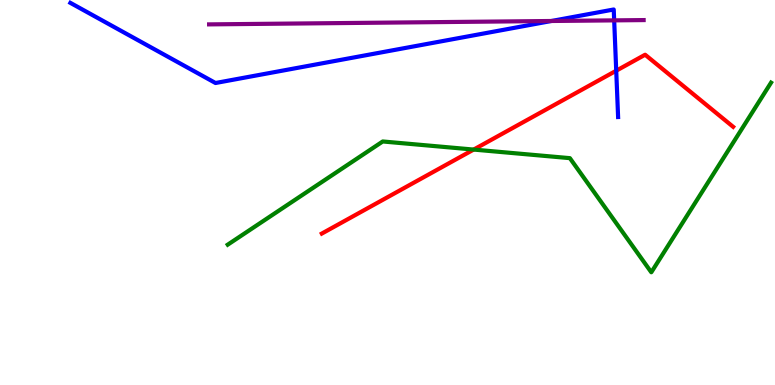[{'lines': ['blue', 'red'], 'intersections': [{'x': 7.95, 'y': 8.16}]}, {'lines': ['green', 'red'], 'intersections': [{'x': 6.11, 'y': 6.11}]}, {'lines': ['purple', 'red'], 'intersections': []}, {'lines': ['blue', 'green'], 'intersections': []}, {'lines': ['blue', 'purple'], 'intersections': [{'x': 7.12, 'y': 9.45}, {'x': 7.92, 'y': 9.47}]}, {'lines': ['green', 'purple'], 'intersections': []}]